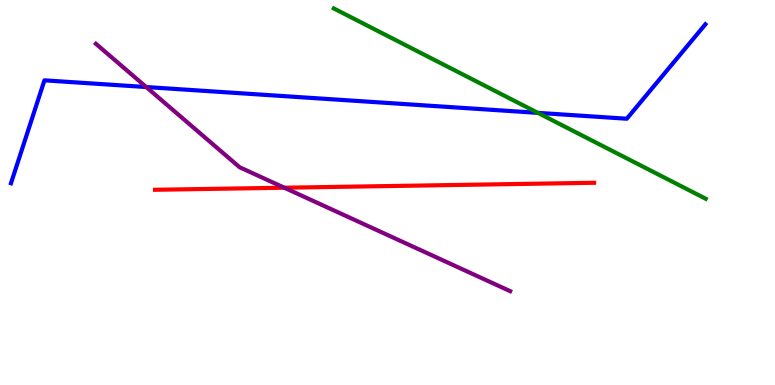[{'lines': ['blue', 'red'], 'intersections': []}, {'lines': ['green', 'red'], 'intersections': []}, {'lines': ['purple', 'red'], 'intersections': [{'x': 3.67, 'y': 5.12}]}, {'lines': ['blue', 'green'], 'intersections': [{'x': 6.94, 'y': 7.07}]}, {'lines': ['blue', 'purple'], 'intersections': [{'x': 1.89, 'y': 7.74}]}, {'lines': ['green', 'purple'], 'intersections': []}]